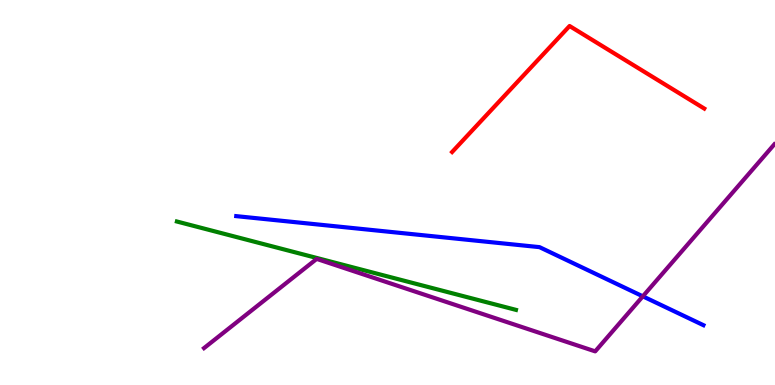[{'lines': ['blue', 'red'], 'intersections': []}, {'lines': ['green', 'red'], 'intersections': []}, {'lines': ['purple', 'red'], 'intersections': []}, {'lines': ['blue', 'green'], 'intersections': []}, {'lines': ['blue', 'purple'], 'intersections': [{'x': 8.29, 'y': 2.3}]}, {'lines': ['green', 'purple'], 'intersections': []}]